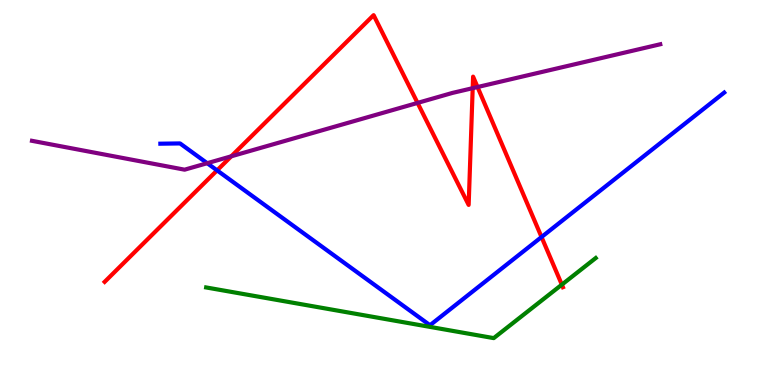[{'lines': ['blue', 'red'], 'intersections': [{'x': 2.8, 'y': 5.57}, {'x': 6.99, 'y': 3.84}]}, {'lines': ['green', 'red'], 'intersections': [{'x': 7.25, 'y': 2.61}]}, {'lines': ['purple', 'red'], 'intersections': [{'x': 2.98, 'y': 5.94}, {'x': 5.39, 'y': 7.33}, {'x': 6.1, 'y': 7.71}, {'x': 6.16, 'y': 7.74}]}, {'lines': ['blue', 'green'], 'intersections': []}, {'lines': ['blue', 'purple'], 'intersections': [{'x': 2.67, 'y': 5.76}]}, {'lines': ['green', 'purple'], 'intersections': []}]